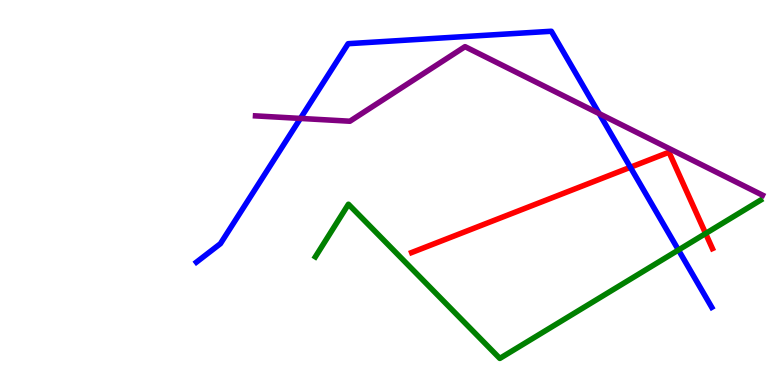[{'lines': ['blue', 'red'], 'intersections': [{'x': 8.13, 'y': 5.66}]}, {'lines': ['green', 'red'], 'intersections': [{'x': 9.1, 'y': 3.94}]}, {'lines': ['purple', 'red'], 'intersections': []}, {'lines': ['blue', 'green'], 'intersections': [{'x': 8.75, 'y': 3.51}]}, {'lines': ['blue', 'purple'], 'intersections': [{'x': 3.88, 'y': 6.92}, {'x': 7.73, 'y': 7.05}]}, {'lines': ['green', 'purple'], 'intersections': []}]